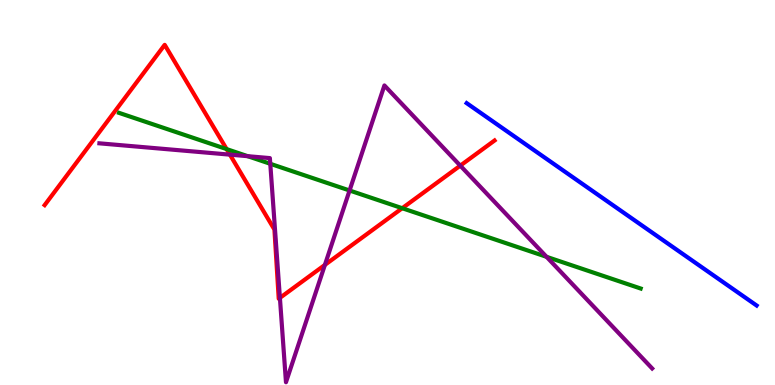[{'lines': ['blue', 'red'], 'intersections': []}, {'lines': ['green', 'red'], 'intersections': [{'x': 2.92, 'y': 6.13}, {'x': 5.19, 'y': 4.59}]}, {'lines': ['purple', 'red'], 'intersections': [{'x': 2.97, 'y': 5.98}, {'x': 3.61, 'y': 2.26}, {'x': 4.19, 'y': 3.12}, {'x': 5.94, 'y': 5.7}]}, {'lines': ['blue', 'green'], 'intersections': []}, {'lines': ['blue', 'purple'], 'intersections': []}, {'lines': ['green', 'purple'], 'intersections': [{'x': 3.2, 'y': 5.94}, {'x': 3.49, 'y': 5.75}, {'x': 4.51, 'y': 5.05}, {'x': 7.05, 'y': 3.33}]}]